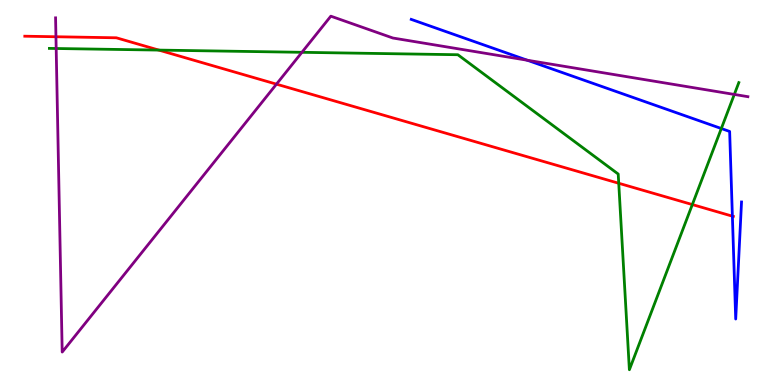[{'lines': ['blue', 'red'], 'intersections': [{'x': 9.45, 'y': 4.39}]}, {'lines': ['green', 'red'], 'intersections': [{'x': 2.05, 'y': 8.7}, {'x': 7.98, 'y': 5.24}, {'x': 8.93, 'y': 4.69}]}, {'lines': ['purple', 'red'], 'intersections': [{'x': 0.722, 'y': 9.05}, {'x': 3.57, 'y': 7.81}]}, {'lines': ['blue', 'green'], 'intersections': [{'x': 9.31, 'y': 6.66}]}, {'lines': ['blue', 'purple'], 'intersections': [{'x': 6.8, 'y': 8.44}]}, {'lines': ['green', 'purple'], 'intersections': [{'x': 0.725, 'y': 8.74}, {'x': 3.9, 'y': 8.64}, {'x': 9.47, 'y': 7.55}]}]